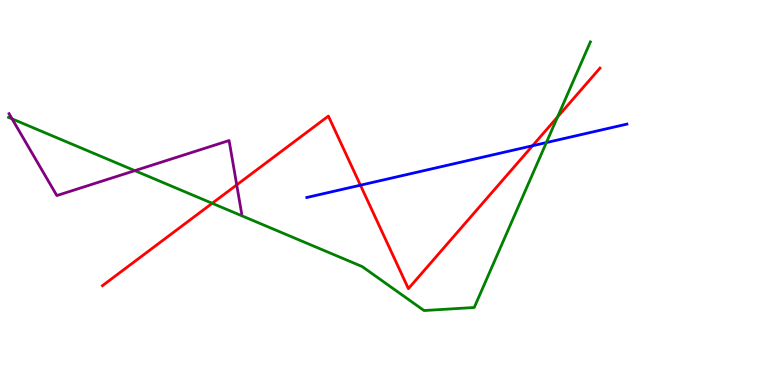[{'lines': ['blue', 'red'], 'intersections': [{'x': 4.65, 'y': 5.19}, {'x': 6.87, 'y': 6.21}]}, {'lines': ['green', 'red'], 'intersections': [{'x': 2.74, 'y': 4.72}, {'x': 7.19, 'y': 6.96}]}, {'lines': ['purple', 'red'], 'intersections': [{'x': 3.05, 'y': 5.2}]}, {'lines': ['blue', 'green'], 'intersections': [{'x': 7.05, 'y': 6.3}]}, {'lines': ['blue', 'purple'], 'intersections': []}, {'lines': ['green', 'purple'], 'intersections': [{'x': 0.156, 'y': 6.91}, {'x': 1.74, 'y': 5.57}]}]